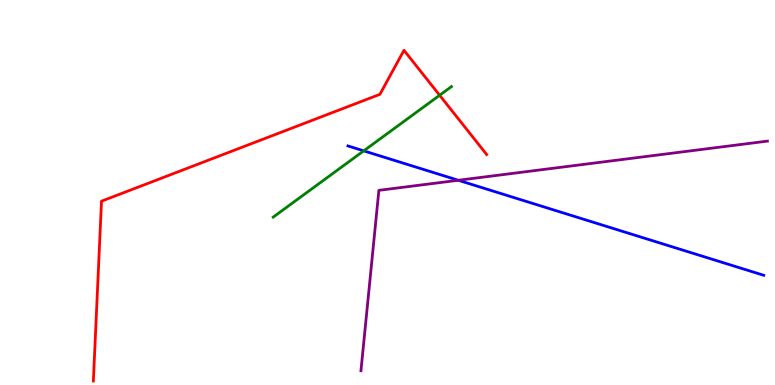[{'lines': ['blue', 'red'], 'intersections': []}, {'lines': ['green', 'red'], 'intersections': [{'x': 5.67, 'y': 7.53}]}, {'lines': ['purple', 'red'], 'intersections': []}, {'lines': ['blue', 'green'], 'intersections': [{'x': 4.69, 'y': 6.08}]}, {'lines': ['blue', 'purple'], 'intersections': [{'x': 5.91, 'y': 5.32}]}, {'lines': ['green', 'purple'], 'intersections': []}]